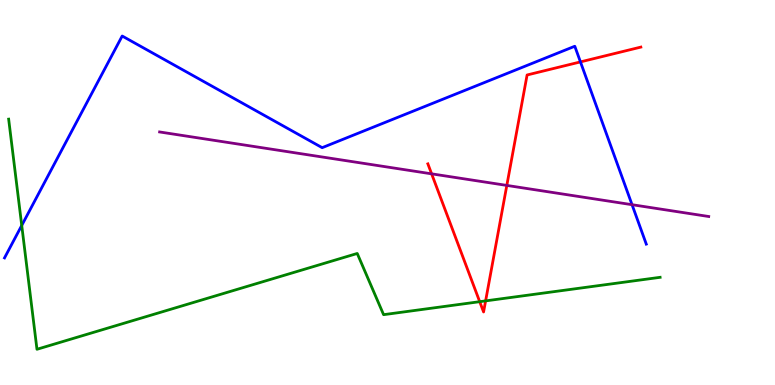[{'lines': ['blue', 'red'], 'intersections': [{'x': 7.49, 'y': 8.39}]}, {'lines': ['green', 'red'], 'intersections': [{'x': 6.19, 'y': 2.16}, {'x': 6.27, 'y': 2.18}]}, {'lines': ['purple', 'red'], 'intersections': [{'x': 5.57, 'y': 5.48}, {'x': 6.54, 'y': 5.18}]}, {'lines': ['blue', 'green'], 'intersections': [{'x': 0.28, 'y': 4.14}]}, {'lines': ['blue', 'purple'], 'intersections': [{'x': 8.16, 'y': 4.68}]}, {'lines': ['green', 'purple'], 'intersections': []}]